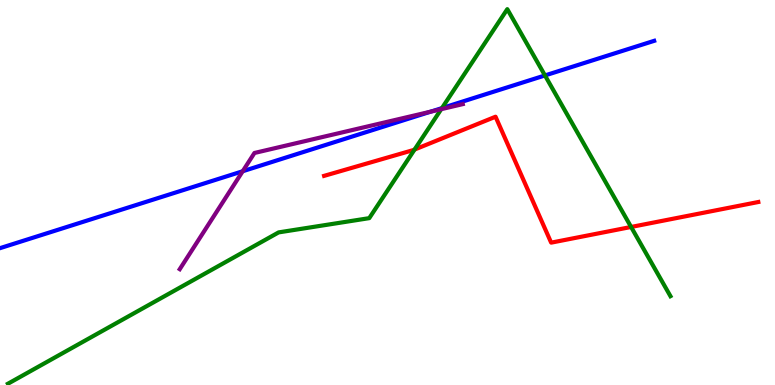[{'lines': ['blue', 'red'], 'intersections': []}, {'lines': ['green', 'red'], 'intersections': [{'x': 5.35, 'y': 6.12}, {'x': 8.14, 'y': 4.1}]}, {'lines': ['purple', 'red'], 'intersections': []}, {'lines': ['blue', 'green'], 'intersections': [{'x': 5.7, 'y': 7.19}, {'x': 7.03, 'y': 8.04}]}, {'lines': ['blue', 'purple'], 'intersections': [{'x': 3.13, 'y': 5.55}, {'x': 5.56, 'y': 7.1}]}, {'lines': ['green', 'purple'], 'intersections': [{'x': 5.69, 'y': 7.16}]}]